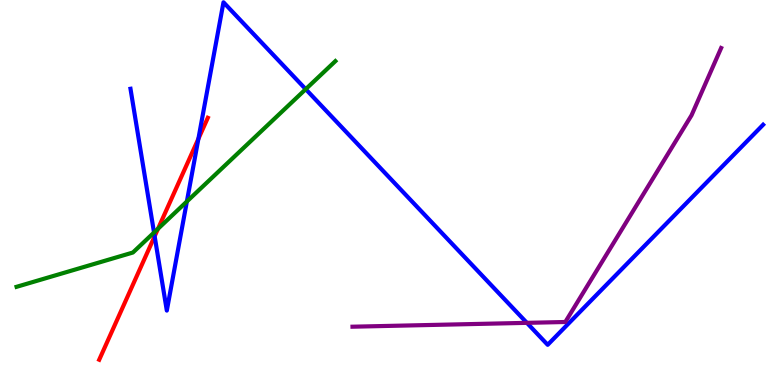[{'lines': ['blue', 'red'], 'intersections': [{'x': 2.0, 'y': 3.86}, {'x': 2.56, 'y': 6.39}]}, {'lines': ['green', 'red'], 'intersections': [{'x': 2.04, 'y': 4.06}]}, {'lines': ['purple', 'red'], 'intersections': []}, {'lines': ['blue', 'green'], 'intersections': [{'x': 1.99, 'y': 3.96}, {'x': 2.41, 'y': 4.77}, {'x': 3.94, 'y': 7.68}]}, {'lines': ['blue', 'purple'], 'intersections': [{'x': 6.8, 'y': 1.61}]}, {'lines': ['green', 'purple'], 'intersections': []}]